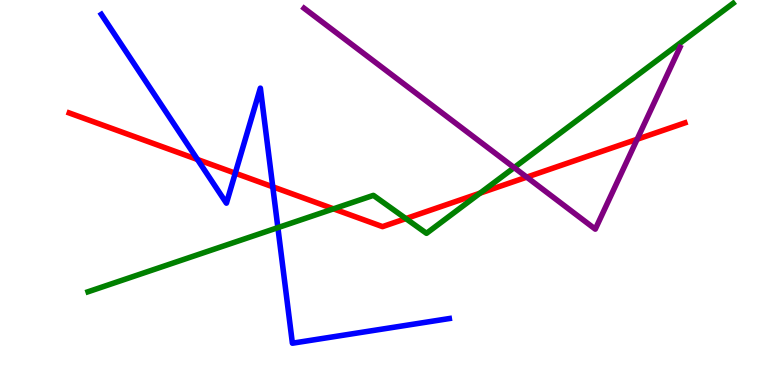[{'lines': ['blue', 'red'], 'intersections': [{'x': 2.55, 'y': 5.86}, {'x': 3.04, 'y': 5.5}, {'x': 3.52, 'y': 5.15}]}, {'lines': ['green', 'red'], 'intersections': [{'x': 4.3, 'y': 4.58}, {'x': 5.24, 'y': 4.32}, {'x': 6.19, 'y': 4.98}]}, {'lines': ['purple', 'red'], 'intersections': [{'x': 6.8, 'y': 5.4}, {'x': 8.22, 'y': 6.38}]}, {'lines': ['blue', 'green'], 'intersections': [{'x': 3.59, 'y': 4.09}]}, {'lines': ['blue', 'purple'], 'intersections': []}, {'lines': ['green', 'purple'], 'intersections': [{'x': 6.63, 'y': 5.65}]}]